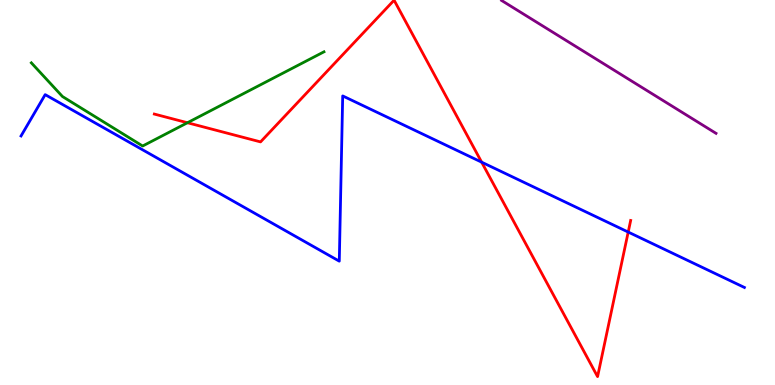[{'lines': ['blue', 'red'], 'intersections': [{'x': 6.21, 'y': 5.79}, {'x': 8.11, 'y': 3.97}]}, {'lines': ['green', 'red'], 'intersections': [{'x': 2.42, 'y': 6.81}]}, {'lines': ['purple', 'red'], 'intersections': []}, {'lines': ['blue', 'green'], 'intersections': []}, {'lines': ['blue', 'purple'], 'intersections': []}, {'lines': ['green', 'purple'], 'intersections': []}]